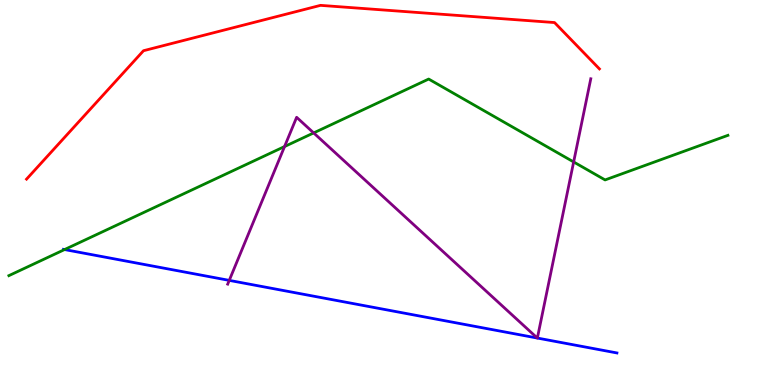[{'lines': ['blue', 'red'], 'intersections': []}, {'lines': ['green', 'red'], 'intersections': []}, {'lines': ['purple', 'red'], 'intersections': []}, {'lines': ['blue', 'green'], 'intersections': [{'x': 0.833, 'y': 3.52}]}, {'lines': ['blue', 'purple'], 'intersections': [{'x': 2.96, 'y': 2.72}, {'x': 6.93, 'y': 1.22}, {'x': 6.93, 'y': 1.22}]}, {'lines': ['green', 'purple'], 'intersections': [{'x': 3.67, 'y': 6.19}, {'x': 4.05, 'y': 6.55}, {'x': 7.4, 'y': 5.79}]}]